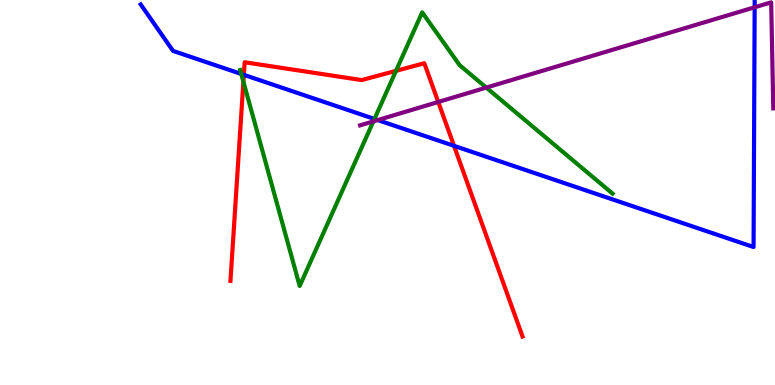[{'lines': ['blue', 'red'], 'intersections': [{'x': 3.15, 'y': 8.06}, {'x': 5.86, 'y': 6.21}]}, {'lines': ['green', 'red'], 'intersections': [{'x': 3.14, 'y': 7.88}, {'x': 5.11, 'y': 8.16}]}, {'lines': ['purple', 'red'], 'intersections': [{'x': 5.65, 'y': 7.35}]}, {'lines': ['blue', 'green'], 'intersections': [{'x': 3.11, 'y': 8.08}, {'x': 4.83, 'y': 6.91}]}, {'lines': ['blue', 'purple'], 'intersections': [{'x': 4.87, 'y': 6.88}, {'x': 9.74, 'y': 9.81}]}, {'lines': ['green', 'purple'], 'intersections': [{'x': 4.82, 'y': 6.85}, {'x': 6.27, 'y': 7.72}]}]